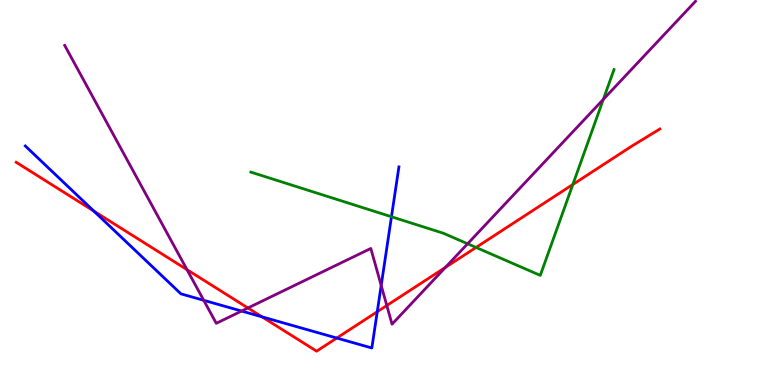[{'lines': ['blue', 'red'], 'intersections': [{'x': 1.21, 'y': 4.52}, {'x': 3.38, 'y': 1.77}, {'x': 4.35, 'y': 1.22}, {'x': 4.87, 'y': 1.9}]}, {'lines': ['green', 'red'], 'intersections': [{'x': 6.14, 'y': 3.57}, {'x': 7.39, 'y': 5.21}]}, {'lines': ['purple', 'red'], 'intersections': [{'x': 2.41, 'y': 3.0}, {'x': 3.2, 'y': 2.0}, {'x': 4.99, 'y': 2.06}, {'x': 5.75, 'y': 3.06}]}, {'lines': ['blue', 'green'], 'intersections': [{'x': 5.05, 'y': 4.37}]}, {'lines': ['blue', 'purple'], 'intersections': [{'x': 2.63, 'y': 2.2}, {'x': 3.12, 'y': 1.92}, {'x': 4.92, 'y': 2.59}]}, {'lines': ['green', 'purple'], 'intersections': [{'x': 6.03, 'y': 3.67}, {'x': 7.78, 'y': 7.42}]}]